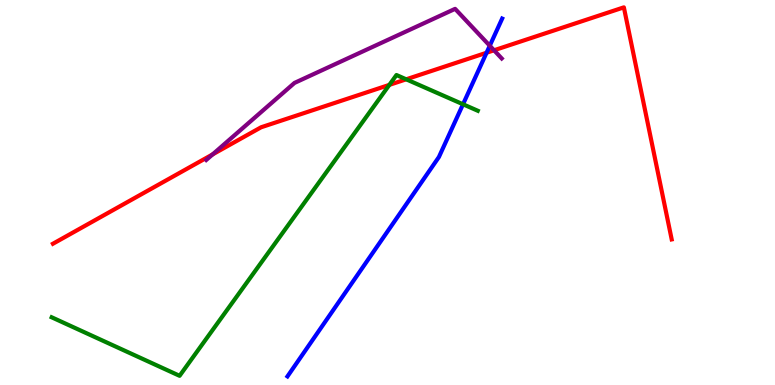[{'lines': ['blue', 'red'], 'intersections': [{'x': 6.28, 'y': 8.63}]}, {'lines': ['green', 'red'], 'intersections': [{'x': 5.02, 'y': 7.8}, {'x': 5.24, 'y': 7.94}]}, {'lines': ['purple', 'red'], 'intersections': [{'x': 2.74, 'y': 5.99}, {'x': 6.37, 'y': 8.69}]}, {'lines': ['blue', 'green'], 'intersections': [{'x': 5.97, 'y': 7.29}]}, {'lines': ['blue', 'purple'], 'intersections': [{'x': 6.32, 'y': 8.81}]}, {'lines': ['green', 'purple'], 'intersections': []}]